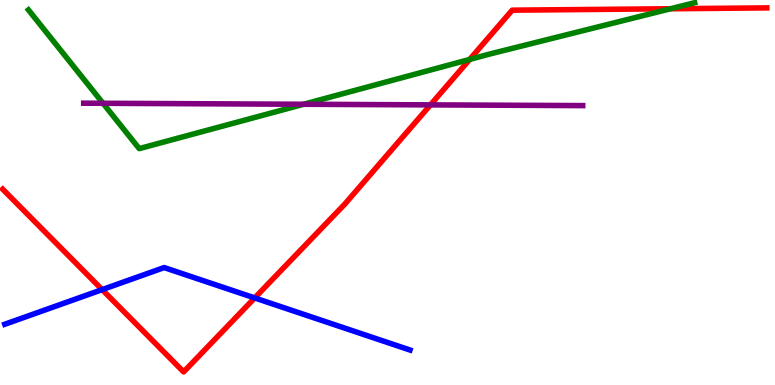[{'lines': ['blue', 'red'], 'intersections': [{'x': 1.32, 'y': 2.48}, {'x': 3.29, 'y': 2.26}]}, {'lines': ['green', 'red'], 'intersections': [{'x': 6.06, 'y': 8.46}, {'x': 8.65, 'y': 9.77}]}, {'lines': ['purple', 'red'], 'intersections': [{'x': 5.55, 'y': 7.28}]}, {'lines': ['blue', 'green'], 'intersections': []}, {'lines': ['blue', 'purple'], 'intersections': []}, {'lines': ['green', 'purple'], 'intersections': [{'x': 1.33, 'y': 7.32}, {'x': 3.92, 'y': 7.29}]}]